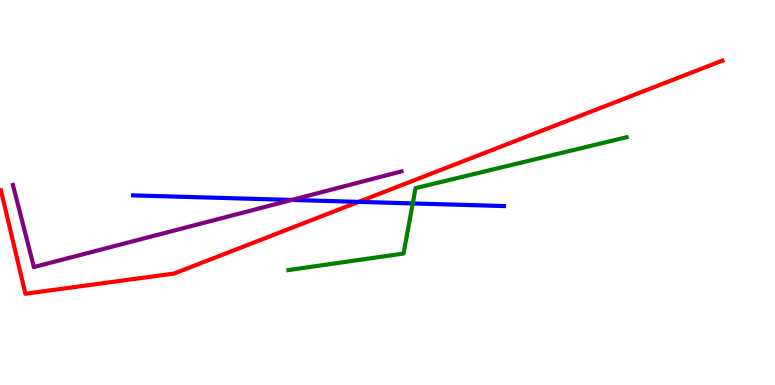[{'lines': ['blue', 'red'], 'intersections': [{'x': 4.63, 'y': 4.76}]}, {'lines': ['green', 'red'], 'intersections': []}, {'lines': ['purple', 'red'], 'intersections': []}, {'lines': ['blue', 'green'], 'intersections': [{'x': 5.33, 'y': 4.72}]}, {'lines': ['blue', 'purple'], 'intersections': [{'x': 3.76, 'y': 4.81}]}, {'lines': ['green', 'purple'], 'intersections': []}]